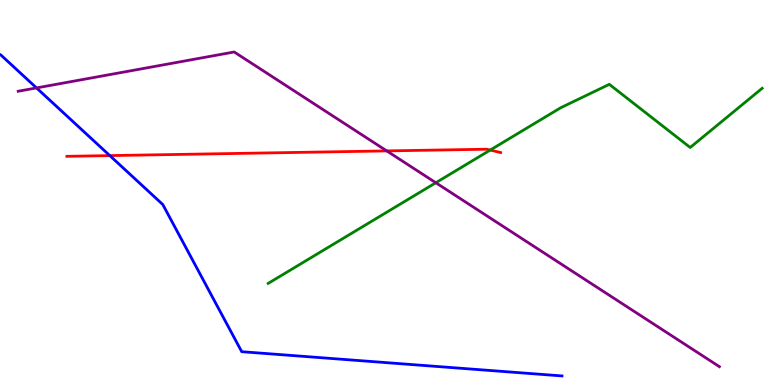[{'lines': ['blue', 'red'], 'intersections': [{'x': 1.42, 'y': 5.96}]}, {'lines': ['green', 'red'], 'intersections': [{'x': 6.33, 'y': 6.1}]}, {'lines': ['purple', 'red'], 'intersections': [{'x': 4.99, 'y': 6.08}]}, {'lines': ['blue', 'green'], 'intersections': []}, {'lines': ['blue', 'purple'], 'intersections': [{'x': 0.471, 'y': 7.72}]}, {'lines': ['green', 'purple'], 'intersections': [{'x': 5.62, 'y': 5.25}]}]